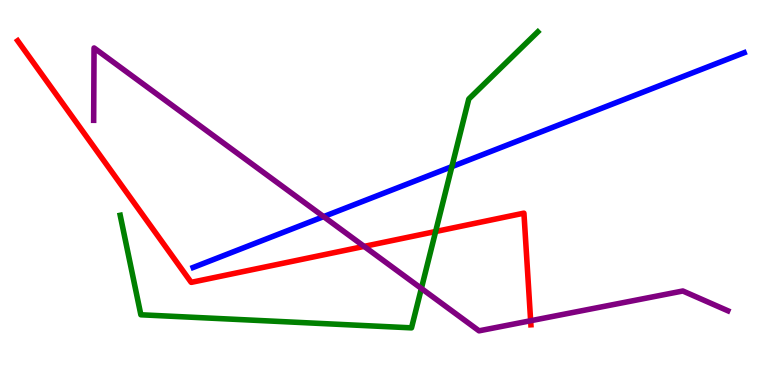[{'lines': ['blue', 'red'], 'intersections': []}, {'lines': ['green', 'red'], 'intersections': [{'x': 5.62, 'y': 3.99}]}, {'lines': ['purple', 'red'], 'intersections': [{'x': 4.7, 'y': 3.6}, {'x': 6.85, 'y': 1.67}]}, {'lines': ['blue', 'green'], 'intersections': [{'x': 5.83, 'y': 5.67}]}, {'lines': ['blue', 'purple'], 'intersections': [{'x': 4.18, 'y': 4.37}]}, {'lines': ['green', 'purple'], 'intersections': [{'x': 5.44, 'y': 2.51}]}]